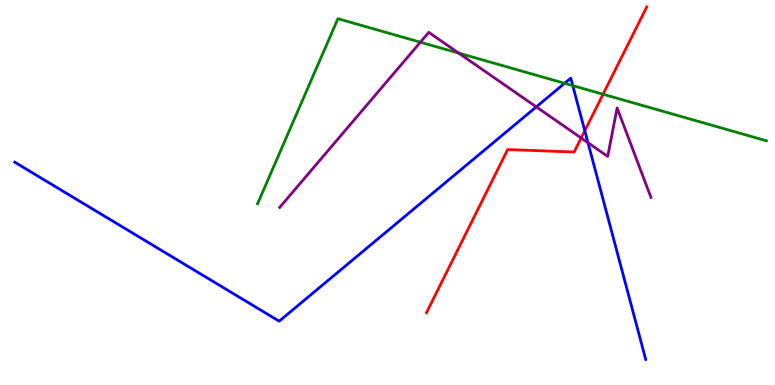[{'lines': ['blue', 'red'], 'intersections': [{'x': 7.55, 'y': 6.6}]}, {'lines': ['green', 'red'], 'intersections': [{'x': 7.78, 'y': 7.55}]}, {'lines': ['purple', 'red'], 'intersections': [{'x': 7.5, 'y': 6.42}]}, {'lines': ['blue', 'green'], 'intersections': [{'x': 7.28, 'y': 7.84}, {'x': 7.39, 'y': 7.78}]}, {'lines': ['blue', 'purple'], 'intersections': [{'x': 6.92, 'y': 7.22}, {'x': 7.59, 'y': 6.29}]}, {'lines': ['green', 'purple'], 'intersections': [{'x': 5.42, 'y': 8.9}, {'x': 5.92, 'y': 8.62}]}]